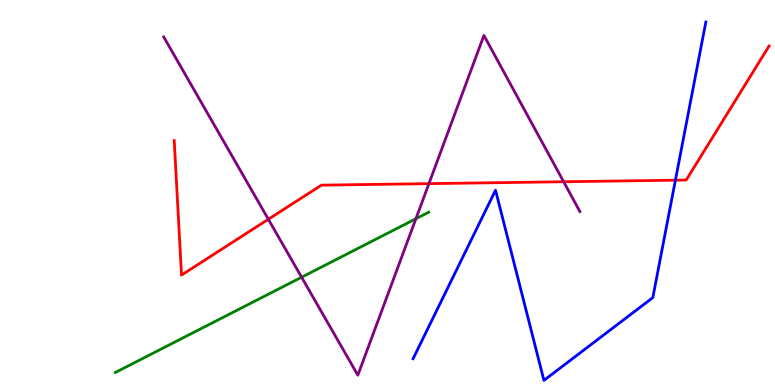[{'lines': ['blue', 'red'], 'intersections': [{'x': 8.72, 'y': 5.32}]}, {'lines': ['green', 'red'], 'intersections': []}, {'lines': ['purple', 'red'], 'intersections': [{'x': 3.46, 'y': 4.31}, {'x': 5.53, 'y': 5.23}, {'x': 7.27, 'y': 5.28}]}, {'lines': ['blue', 'green'], 'intersections': []}, {'lines': ['blue', 'purple'], 'intersections': []}, {'lines': ['green', 'purple'], 'intersections': [{'x': 3.89, 'y': 2.8}, {'x': 5.37, 'y': 4.32}]}]